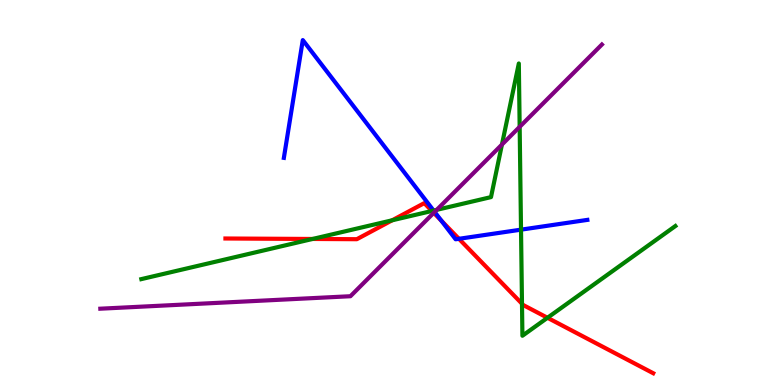[{'lines': ['blue', 'red'], 'intersections': [{'x': 5.7, 'y': 4.27}, {'x': 5.92, 'y': 3.8}]}, {'lines': ['green', 'red'], 'intersections': [{'x': 4.03, 'y': 3.79}, {'x': 5.06, 'y': 4.28}, {'x': 5.57, 'y': 4.52}, {'x': 6.74, 'y': 2.11}, {'x': 7.06, 'y': 1.75}]}, {'lines': ['purple', 'red'], 'intersections': [{'x': 5.6, 'y': 4.47}]}, {'lines': ['blue', 'green'], 'intersections': [{'x': 5.59, 'y': 4.53}, {'x': 6.72, 'y': 4.03}]}, {'lines': ['blue', 'purple'], 'intersections': [{'x': 5.61, 'y': 4.5}]}, {'lines': ['green', 'purple'], 'intersections': [{'x': 5.64, 'y': 4.55}, {'x': 6.48, 'y': 6.24}, {'x': 6.71, 'y': 6.71}]}]